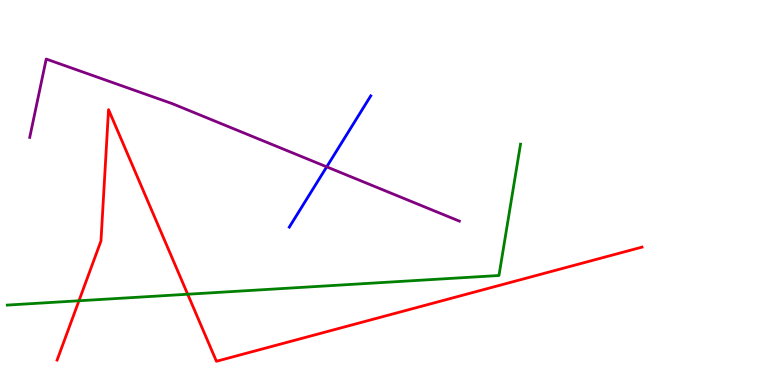[{'lines': ['blue', 'red'], 'intersections': []}, {'lines': ['green', 'red'], 'intersections': [{'x': 1.02, 'y': 2.19}, {'x': 2.42, 'y': 2.36}]}, {'lines': ['purple', 'red'], 'intersections': []}, {'lines': ['blue', 'green'], 'intersections': []}, {'lines': ['blue', 'purple'], 'intersections': [{'x': 4.22, 'y': 5.67}]}, {'lines': ['green', 'purple'], 'intersections': []}]